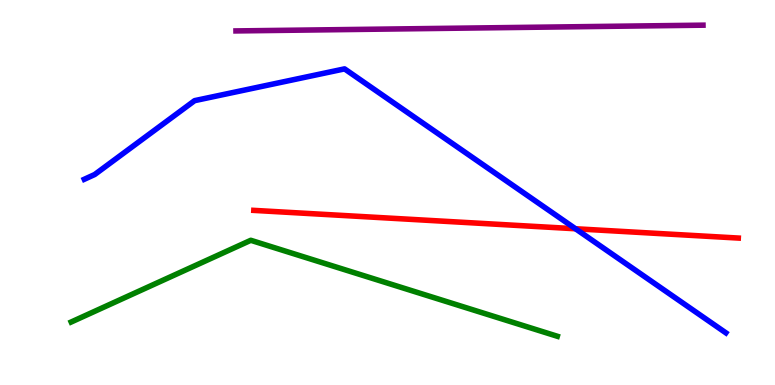[{'lines': ['blue', 'red'], 'intersections': [{'x': 7.43, 'y': 4.06}]}, {'lines': ['green', 'red'], 'intersections': []}, {'lines': ['purple', 'red'], 'intersections': []}, {'lines': ['blue', 'green'], 'intersections': []}, {'lines': ['blue', 'purple'], 'intersections': []}, {'lines': ['green', 'purple'], 'intersections': []}]